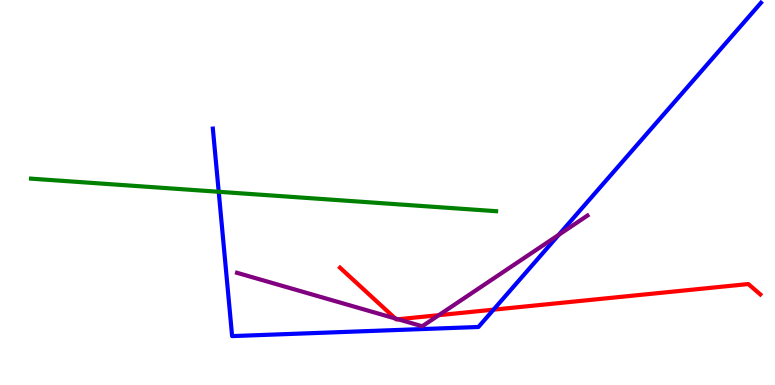[{'lines': ['blue', 'red'], 'intersections': [{'x': 6.37, 'y': 1.96}]}, {'lines': ['green', 'red'], 'intersections': []}, {'lines': ['purple', 'red'], 'intersections': [{'x': 5.1, 'y': 1.73}, {'x': 5.14, 'y': 1.71}, {'x': 5.66, 'y': 1.81}]}, {'lines': ['blue', 'green'], 'intersections': [{'x': 2.82, 'y': 5.02}]}, {'lines': ['blue', 'purple'], 'intersections': [{'x': 7.21, 'y': 3.9}]}, {'lines': ['green', 'purple'], 'intersections': []}]